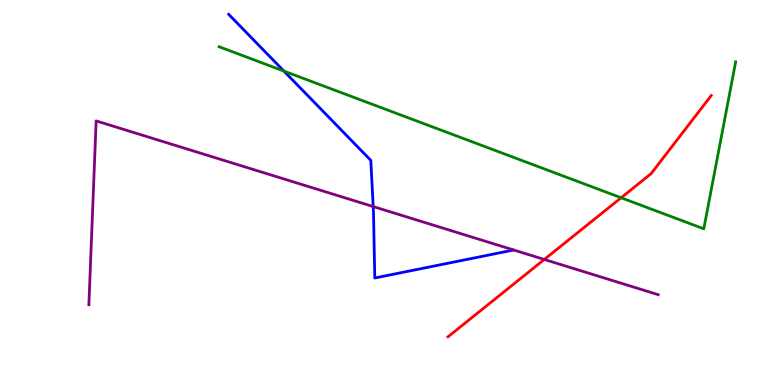[{'lines': ['blue', 'red'], 'intersections': []}, {'lines': ['green', 'red'], 'intersections': [{'x': 8.01, 'y': 4.86}]}, {'lines': ['purple', 'red'], 'intersections': [{'x': 7.02, 'y': 3.26}]}, {'lines': ['blue', 'green'], 'intersections': [{'x': 3.66, 'y': 8.15}]}, {'lines': ['blue', 'purple'], 'intersections': [{'x': 4.82, 'y': 4.63}]}, {'lines': ['green', 'purple'], 'intersections': []}]